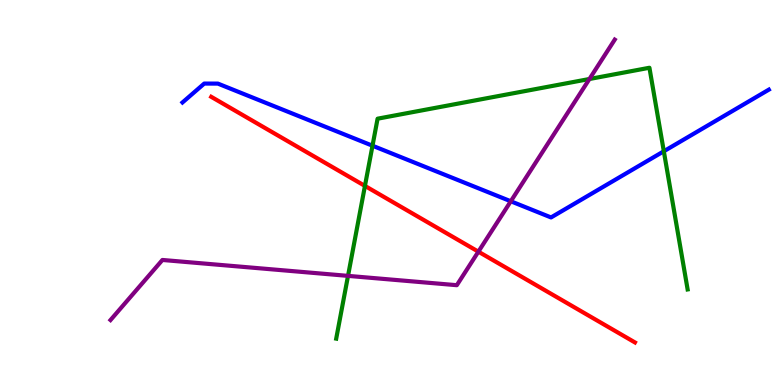[{'lines': ['blue', 'red'], 'intersections': []}, {'lines': ['green', 'red'], 'intersections': [{'x': 4.71, 'y': 5.17}]}, {'lines': ['purple', 'red'], 'intersections': [{'x': 6.17, 'y': 3.46}]}, {'lines': ['blue', 'green'], 'intersections': [{'x': 4.81, 'y': 6.22}, {'x': 8.57, 'y': 6.07}]}, {'lines': ['blue', 'purple'], 'intersections': [{'x': 6.59, 'y': 4.77}]}, {'lines': ['green', 'purple'], 'intersections': [{'x': 4.49, 'y': 2.83}, {'x': 7.61, 'y': 7.95}]}]